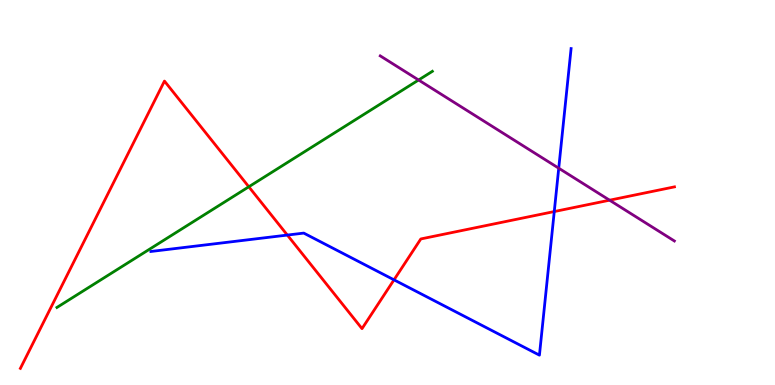[{'lines': ['blue', 'red'], 'intersections': [{'x': 3.71, 'y': 3.89}, {'x': 5.08, 'y': 2.73}, {'x': 7.15, 'y': 4.51}]}, {'lines': ['green', 'red'], 'intersections': [{'x': 3.21, 'y': 5.15}]}, {'lines': ['purple', 'red'], 'intersections': [{'x': 7.87, 'y': 4.8}]}, {'lines': ['blue', 'green'], 'intersections': []}, {'lines': ['blue', 'purple'], 'intersections': [{'x': 7.21, 'y': 5.63}]}, {'lines': ['green', 'purple'], 'intersections': [{'x': 5.4, 'y': 7.92}]}]